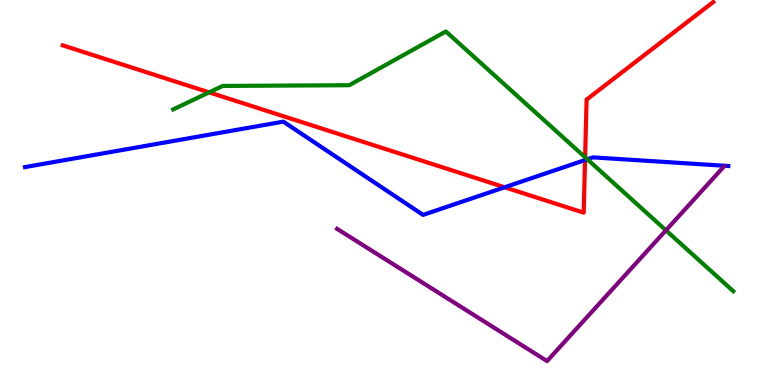[{'lines': ['blue', 'red'], 'intersections': [{'x': 6.51, 'y': 5.14}, {'x': 7.55, 'y': 5.84}]}, {'lines': ['green', 'red'], 'intersections': [{'x': 2.7, 'y': 7.6}, {'x': 7.55, 'y': 5.91}]}, {'lines': ['purple', 'red'], 'intersections': []}, {'lines': ['blue', 'green'], 'intersections': [{'x': 7.58, 'y': 5.86}]}, {'lines': ['blue', 'purple'], 'intersections': []}, {'lines': ['green', 'purple'], 'intersections': [{'x': 8.59, 'y': 4.02}]}]